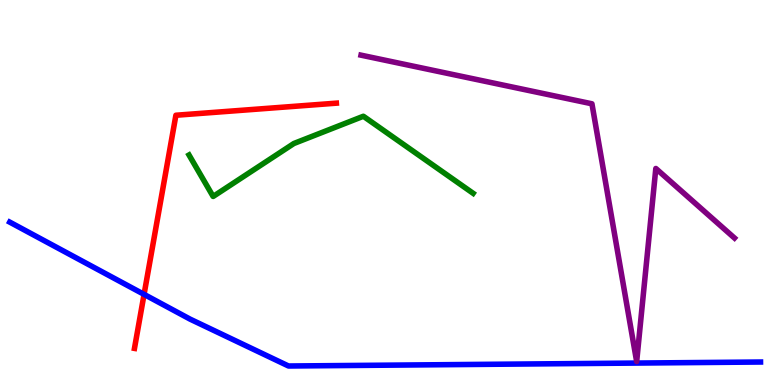[{'lines': ['blue', 'red'], 'intersections': [{'x': 1.86, 'y': 2.35}]}, {'lines': ['green', 'red'], 'intersections': []}, {'lines': ['purple', 'red'], 'intersections': []}, {'lines': ['blue', 'green'], 'intersections': []}, {'lines': ['blue', 'purple'], 'intersections': []}, {'lines': ['green', 'purple'], 'intersections': []}]